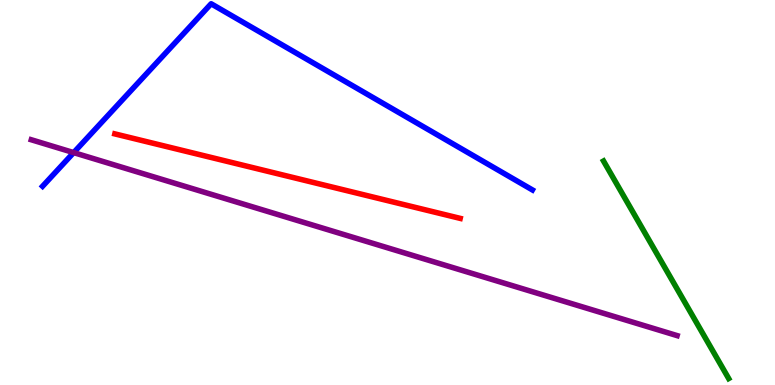[{'lines': ['blue', 'red'], 'intersections': []}, {'lines': ['green', 'red'], 'intersections': []}, {'lines': ['purple', 'red'], 'intersections': []}, {'lines': ['blue', 'green'], 'intersections': []}, {'lines': ['blue', 'purple'], 'intersections': [{'x': 0.951, 'y': 6.04}]}, {'lines': ['green', 'purple'], 'intersections': []}]